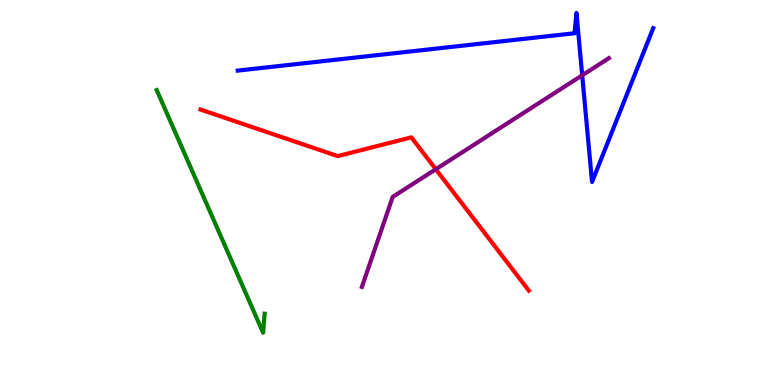[{'lines': ['blue', 'red'], 'intersections': []}, {'lines': ['green', 'red'], 'intersections': []}, {'lines': ['purple', 'red'], 'intersections': [{'x': 5.62, 'y': 5.6}]}, {'lines': ['blue', 'green'], 'intersections': []}, {'lines': ['blue', 'purple'], 'intersections': [{'x': 7.51, 'y': 8.04}]}, {'lines': ['green', 'purple'], 'intersections': []}]